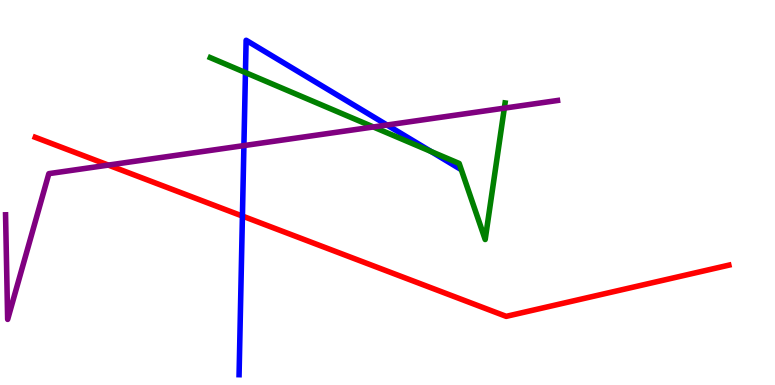[{'lines': ['blue', 'red'], 'intersections': [{'x': 3.13, 'y': 4.39}]}, {'lines': ['green', 'red'], 'intersections': []}, {'lines': ['purple', 'red'], 'intersections': [{'x': 1.4, 'y': 5.71}]}, {'lines': ['blue', 'green'], 'intersections': [{'x': 3.17, 'y': 8.11}, {'x': 5.56, 'y': 6.07}]}, {'lines': ['blue', 'purple'], 'intersections': [{'x': 3.15, 'y': 6.22}, {'x': 4.99, 'y': 6.75}]}, {'lines': ['green', 'purple'], 'intersections': [{'x': 4.82, 'y': 6.7}, {'x': 6.51, 'y': 7.19}]}]